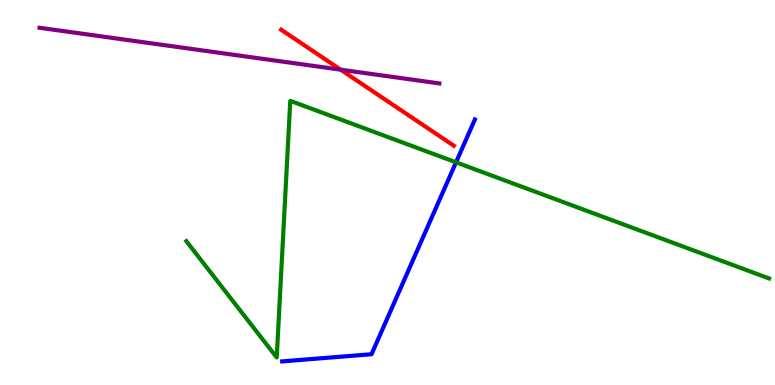[{'lines': ['blue', 'red'], 'intersections': []}, {'lines': ['green', 'red'], 'intersections': []}, {'lines': ['purple', 'red'], 'intersections': [{'x': 4.4, 'y': 8.19}]}, {'lines': ['blue', 'green'], 'intersections': [{'x': 5.88, 'y': 5.78}]}, {'lines': ['blue', 'purple'], 'intersections': []}, {'lines': ['green', 'purple'], 'intersections': []}]